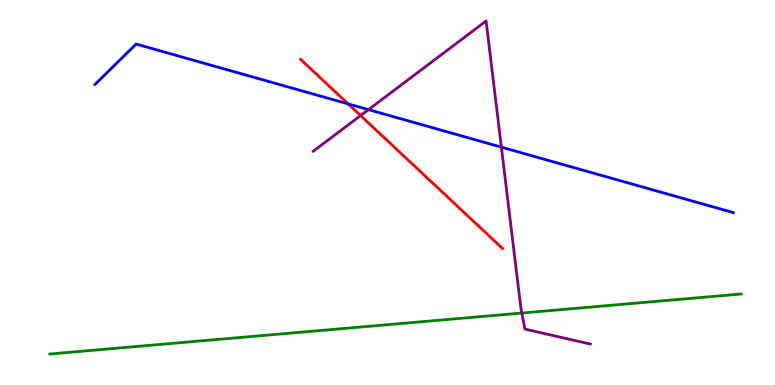[{'lines': ['blue', 'red'], 'intersections': [{'x': 4.49, 'y': 7.3}]}, {'lines': ['green', 'red'], 'intersections': []}, {'lines': ['purple', 'red'], 'intersections': [{'x': 4.65, 'y': 7.0}]}, {'lines': ['blue', 'green'], 'intersections': []}, {'lines': ['blue', 'purple'], 'intersections': [{'x': 4.75, 'y': 7.15}, {'x': 6.47, 'y': 6.18}]}, {'lines': ['green', 'purple'], 'intersections': [{'x': 6.73, 'y': 1.87}]}]